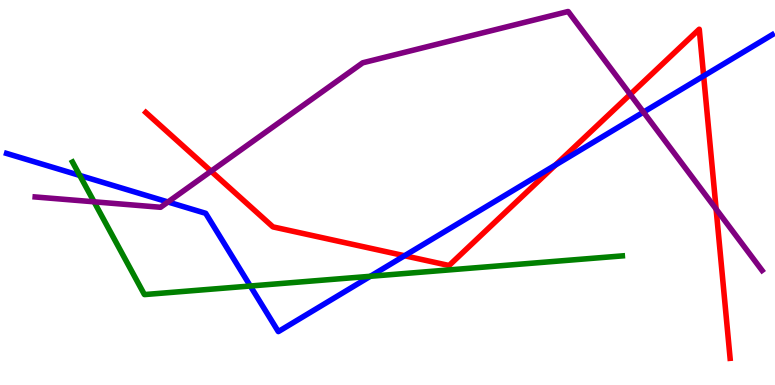[{'lines': ['blue', 'red'], 'intersections': [{'x': 5.22, 'y': 3.36}, {'x': 7.17, 'y': 5.71}, {'x': 9.08, 'y': 8.03}]}, {'lines': ['green', 'red'], 'intersections': []}, {'lines': ['purple', 'red'], 'intersections': [{'x': 2.72, 'y': 5.55}, {'x': 8.13, 'y': 7.55}, {'x': 9.24, 'y': 4.57}]}, {'lines': ['blue', 'green'], 'intersections': [{'x': 1.03, 'y': 5.44}, {'x': 3.23, 'y': 2.57}, {'x': 4.78, 'y': 2.82}]}, {'lines': ['blue', 'purple'], 'intersections': [{'x': 2.17, 'y': 4.75}, {'x': 8.3, 'y': 7.09}]}, {'lines': ['green', 'purple'], 'intersections': [{'x': 1.21, 'y': 4.76}]}]